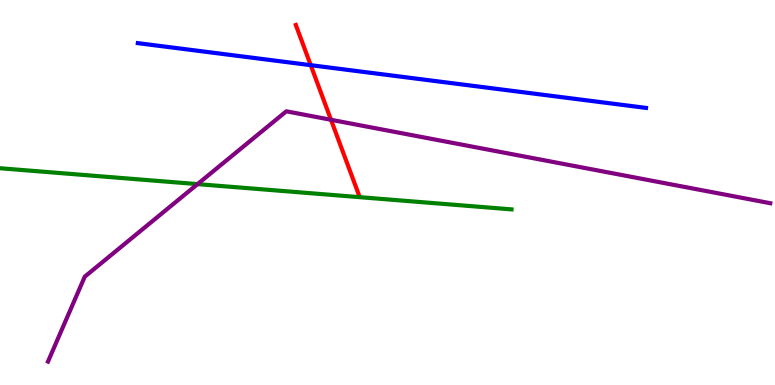[{'lines': ['blue', 'red'], 'intersections': [{'x': 4.01, 'y': 8.31}]}, {'lines': ['green', 'red'], 'intersections': []}, {'lines': ['purple', 'red'], 'intersections': [{'x': 4.27, 'y': 6.89}]}, {'lines': ['blue', 'green'], 'intersections': []}, {'lines': ['blue', 'purple'], 'intersections': []}, {'lines': ['green', 'purple'], 'intersections': [{'x': 2.55, 'y': 5.22}]}]